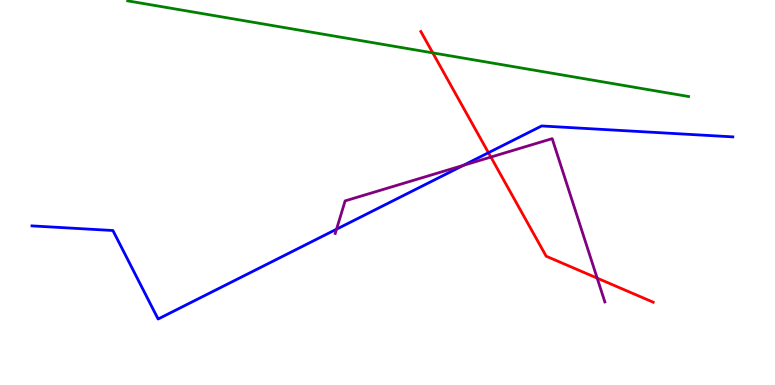[{'lines': ['blue', 'red'], 'intersections': [{'x': 6.3, 'y': 6.03}]}, {'lines': ['green', 'red'], 'intersections': [{'x': 5.58, 'y': 8.63}]}, {'lines': ['purple', 'red'], 'intersections': [{'x': 6.33, 'y': 5.92}, {'x': 7.71, 'y': 2.78}]}, {'lines': ['blue', 'green'], 'intersections': []}, {'lines': ['blue', 'purple'], 'intersections': [{'x': 4.34, 'y': 4.05}, {'x': 5.98, 'y': 5.71}]}, {'lines': ['green', 'purple'], 'intersections': []}]